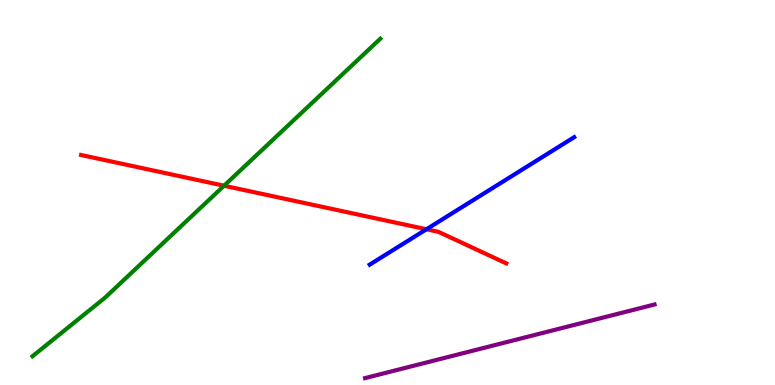[{'lines': ['blue', 'red'], 'intersections': [{'x': 5.5, 'y': 4.05}]}, {'lines': ['green', 'red'], 'intersections': [{'x': 2.89, 'y': 5.18}]}, {'lines': ['purple', 'red'], 'intersections': []}, {'lines': ['blue', 'green'], 'intersections': []}, {'lines': ['blue', 'purple'], 'intersections': []}, {'lines': ['green', 'purple'], 'intersections': []}]